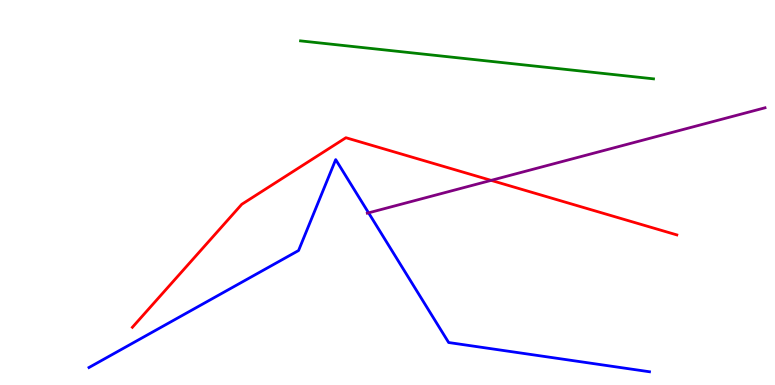[{'lines': ['blue', 'red'], 'intersections': []}, {'lines': ['green', 'red'], 'intersections': []}, {'lines': ['purple', 'red'], 'intersections': [{'x': 6.34, 'y': 5.32}]}, {'lines': ['blue', 'green'], 'intersections': []}, {'lines': ['blue', 'purple'], 'intersections': [{'x': 4.76, 'y': 4.47}]}, {'lines': ['green', 'purple'], 'intersections': []}]